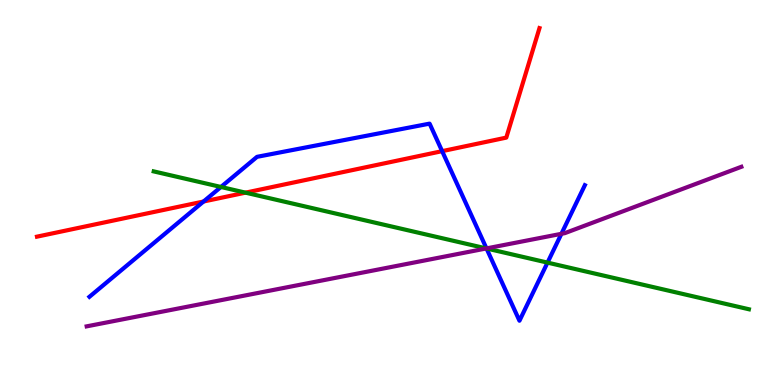[{'lines': ['blue', 'red'], 'intersections': [{'x': 2.63, 'y': 4.77}, {'x': 5.71, 'y': 6.07}]}, {'lines': ['green', 'red'], 'intersections': [{'x': 3.17, 'y': 5.0}]}, {'lines': ['purple', 'red'], 'intersections': []}, {'lines': ['blue', 'green'], 'intersections': [{'x': 2.85, 'y': 5.14}, {'x': 6.28, 'y': 3.55}, {'x': 7.06, 'y': 3.18}]}, {'lines': ['blue', 'purple'], 'intersections': [{'x': 6.28, 'y': 3.55}, {'x': 7.24, 'y': 3.93}]}, {'lines': ['green', 'purple'], 'intersections': [{'x': 6.28, 'y': 3.55}]}]